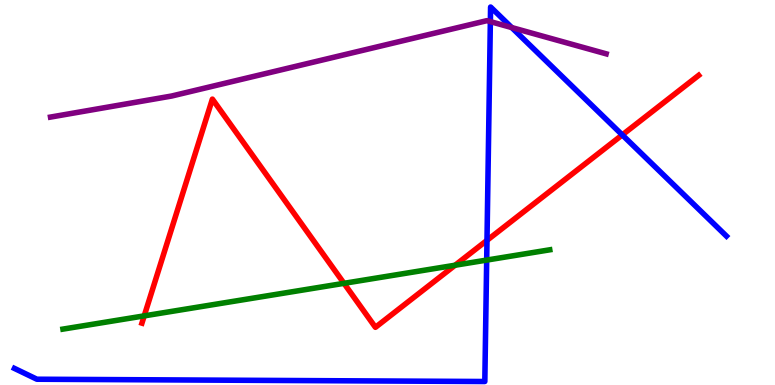[{'lines': ['blue', 'red'], 'intersections': [{'x': 6.28, 'y': 3.76}, {'x': 8.03, 'y': 6.5}]}, {'lines': ['green', 'red'], 'intersections': [{'x': 1.86, 'y': 1.8}, {'x': 4.44, 'y': 2.64}, {'x': 5.87, 'y': 3.11}]}, {'lines': ['purple', 'red'], 'intersections': []}, {'lines': ['blue', 'green'], 'intersections': [{'x': 6.28, 'y': 3.24}]}, {'lines': ['blue', 'purple'], 'intersections': [{'x': 6.33, 'y': 9.44}, {'x': 6.6, 'y': 9.28}]}, {'lines': ['green', 'purple'], 'intersections': []}]